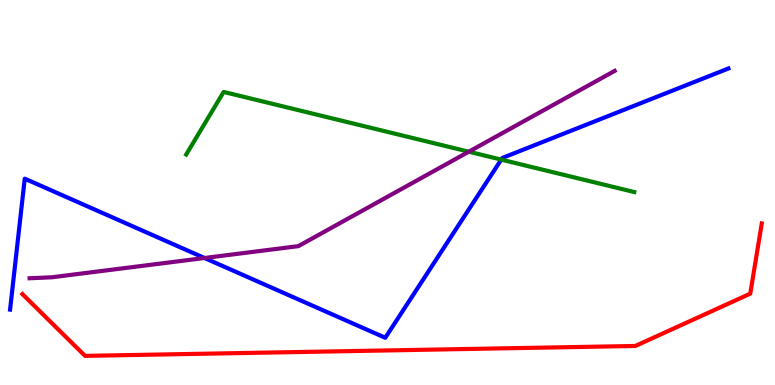[{'lines': ['blue', 'red'], 'intersections': []}, {'lines': ['green', 'red'], 'intersections': []}, {'lines': ['purple', 'red'], 'intersections': []}, {'lines': ['blue', 'green'], 'intersections': [{'x': 6.47, 'y': 5.85}]}, {'lines': ['blue', 'purple'], 'intersections': [{'x': 2.64, 'y': 3.3}]}, {'lines': ['green', 'purple'], 'intersections': [{'x': 6.05, 'y': 6.06}]}]